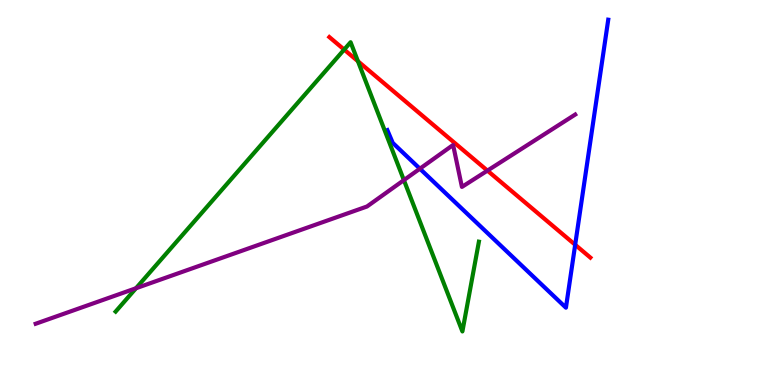[{'lines': ['blue', 'red'], 'intersections': [{'x': 7.42, 'y': 3.64}]}, {'lines': ['green', 'red'], 'intersections': [{'x': 4.44, 'y': 8.71}, {'x': 4.62, 'y': 8.41}]}, {'lines': ['purple', 'red'], 'intersections': [{'x': 6.29, 'y': 5.57}]}, {'lines': ['blue', 'green'], 'intersections': []}, {'lines': ['blue', 'purple'], 'intersections': [{'x': 5.42, 'y': 5.62}]}, {'lines': ['green', 'purple'], 'intersections': [{'x': 1.75, 'y': 2.51}, {'x': 5.21, 'y': 5.32}]}]